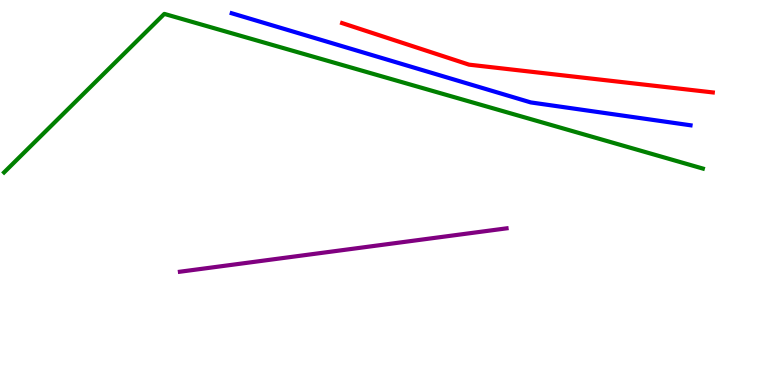[{'lines': ['blue', 'red'], 'intersections': []}, {'lines': ['green', 'red'], 'intersections': []}, {'lines': ['purple', 'red'], 'intersections': []}, {'lines': ['blue', 'green'], 'intersections': []}, {'lines': ['blue', 'purple'], 'intersections': []}, {'lines': ['green', 'purple'], 'intersections': []}]